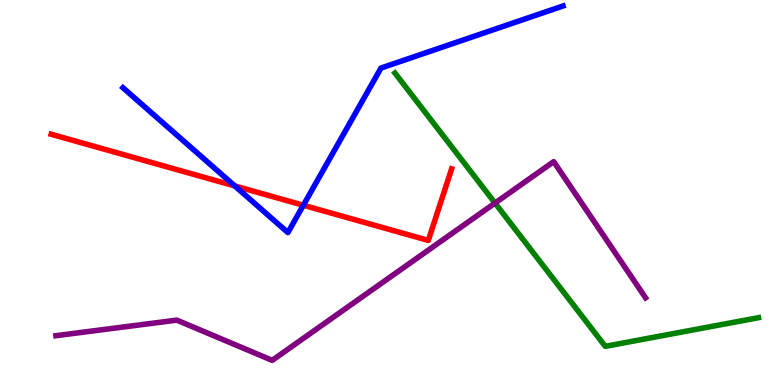[{'lines': ['blue', 'red'], 'intersections': [{'x': 3.03, 'y': 5.17}, {'x': 3.91, 'y': 4.67}]}, {'lines': ['green', 'red'], 'intersections': []}, {'lines': ['purple', 'red'], 'intersections': []}, {'lines': ['blue', 'green'], 'intersections': []}, {'lines': ['blue', 'purple'], 'intersections': []}, {'lines': ['green', 'purple'], 'intersections': [{'x': 6.39, 'y': 4.73}]}]